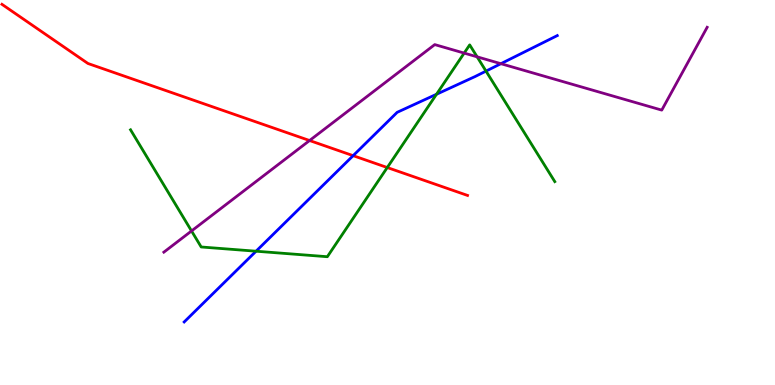[{'lines': ['blue', 'red'], 'intersections': [{'x': 4.56, 'y': 5.96}]}, {'lines': ['green', 'red'], 'intersections': [{'x': 5.0, 'y': 5.65}]}, {'lines': ['purple', 'red'], 'intersections': [{'x': 3.99, 'y': 6.35}]}, {'lines': ['blue', 'green'], 'intersections': [{'x': 3.3, 'y': 3.47}, {'x': 5.63, 'y': 7.55}, {'x': 6.27, 'y': 8.15}]}, {'lines': ['blue', 'purple'], 'intersections': [{'x': 6.46, 'y': 8.35}]}, {'lines': ['green', 'purple'], 'intersections': [{'x': 2.47, 'y': 4.0}, {'x': 5.99, 'y': 8.62}, {'x': 6.16, 'y': 8.52}]}]